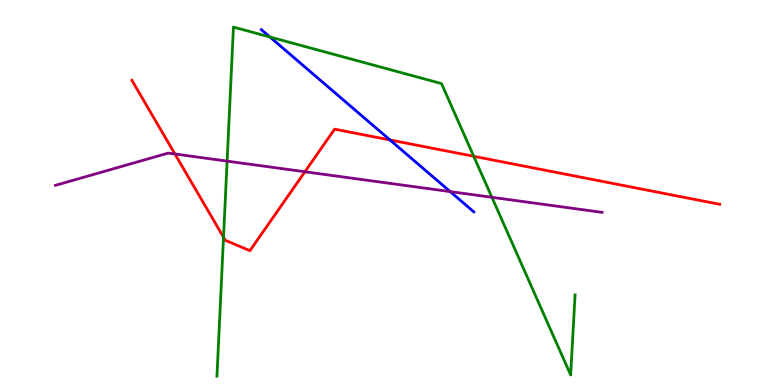[{'lines': ['blue', 'red'], 'intersections': [{'x': 5.03, 'y': 6.37}]}, {'lines': ['green', 'red'], 'intersections': [{'x': 2.88, 'y': 3.84}, {'x': 6.11, 'y': 5.94}]}, {'lines': ['purple', 'red'], 'intersections': [{'x': 2.26, 'y': 6.0}, {'x': 3.93, 'y': 5.54}]}, {'lines': ['blue', 'green'], 'intersections': [{'x': 3.48, 'y': 9.04}]}, {'lines': ['blue', 'purple'], 'intersections': [{'x': 5.81, 'y': 5.02}]}, {'lines': ['green', 'purple'], 'intersections': [{'x': 2.93, 'y': 5.81}, {'x': 6.35, 'y': 4.88}]}]